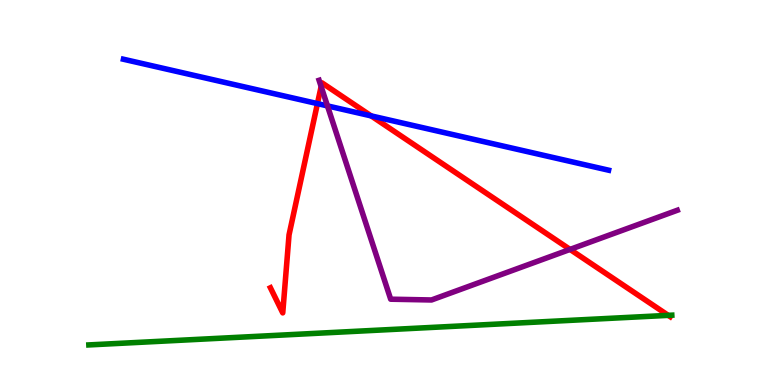[{'lines': ['blue', 'red'], 'intersections': [{'x': 4.1, 'y': 7.31}, {'x': 4.79, 'y': 6.99}]}, {'lines': ['green', 'red'], 'intersections': [{'x': 8.62, 'y': 1.81}]}, {'lines': ['purple', 'red'], 'intersections': [{'x': 4.14, 'y': 7.75}, {'x': 7.36, 'y': 3.52}]}, {'lines': ['blue', 'green'], 'intersections': []}, {'lines': ['blue', 'purple'], 'intersections': [{'x': 4.23, 'y': 7.25}]}, {'lines': ['green', 'purple'], 'intersections': []}]